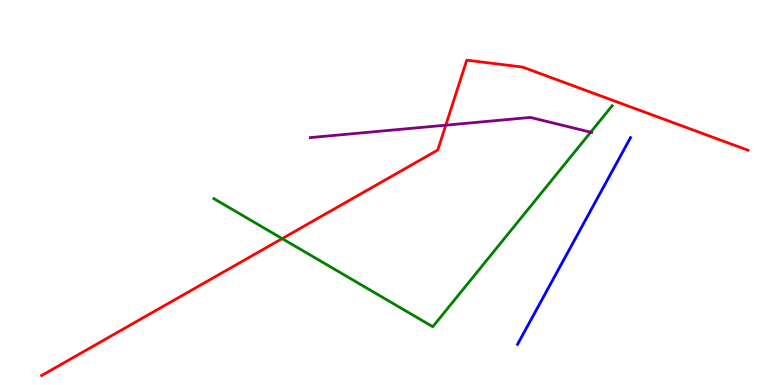[{'lines': ['blue', 'red'], 'intersections': []}, {'lines': ['green', 'red'], 'intersections': [{'x': 3.64, 'y': 3.8}]}, {'lines': ['purple', 'red'], 'intersections': [{'x': 5.75, 'y': 6.75}]}, {'lines': ['blue', 'green'], 'intersections': []}, {'lines': ['blue', 'purple'], 'intersections': []}, {'lines': ['green', 'purple'], 'intersections': [{'x': 7.62, 'y': 6.57}]}]